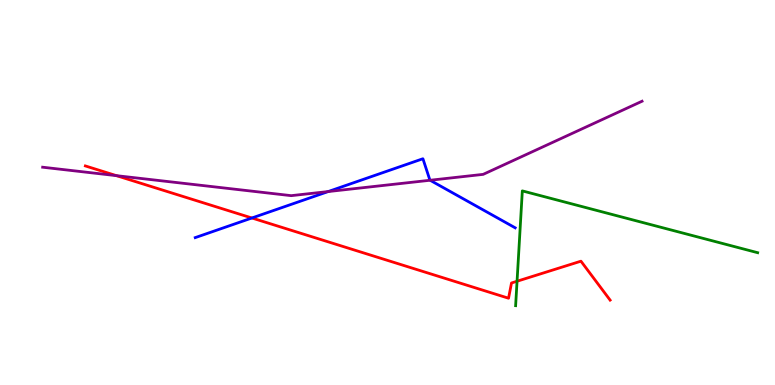[{'lines': ['blue', 'red'], 'intersections': [{'x': 3.25, 'y': 4.34}]}, {'lines': ['green', 'red'], 'intersections': [{'x': 6.67, 'y': 2.69}]}, {'lines': ['purple', 'red'], 'intersections': [{'x': 1.5, 'y': 5.44}]}, {'lines': ['blue', 'green'], 'intersections': []}, {'lines': ['blue', 'purple'], 'intersections': [{'x': 4.24, 'y': 5.02}, {'x': 5.55, 'y': 5.32}]}, {'lines': ['green', 'purple'], 'intersections': []}]